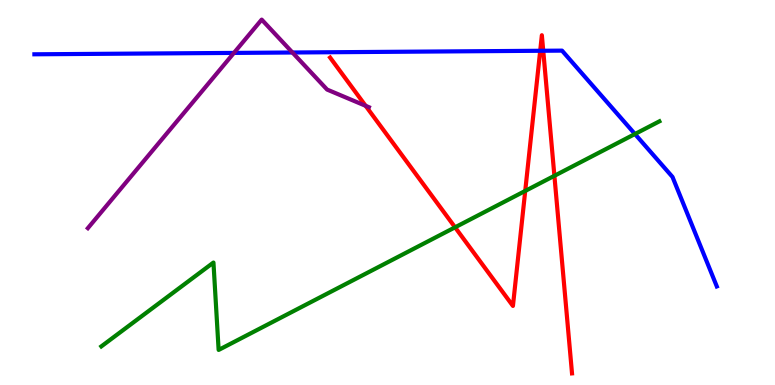[{'lines': ['blue', 'red'], 'intersections': [{'x': 6.97, 'y': 8.68}, {'x': 7.01, 'y': 8.68}]}, {'lines': ['green', 'red'], 'intersections': [{'x': 5.87, 'y': 4.1}, {'x': 6.78, 'y': 5.04}, {'x': 7.15, 'y': 5.43}]}, {'lines': ['purple', 'red'], 'intersections': [{'x': 4.72, 'y': 7.25}]}, {'lines': ['blue', 'green'], 'intersections': [{'x': 8.19, 'y': 6.52}]}, {'lines': ['blue', 'purple'], 'intersections': [{'x': 3.02, 'y': 8.63}, {'x': 3.77, 'y': 8.64}]}, {'lines': ['green', 'purple'], 'intersections': []}]